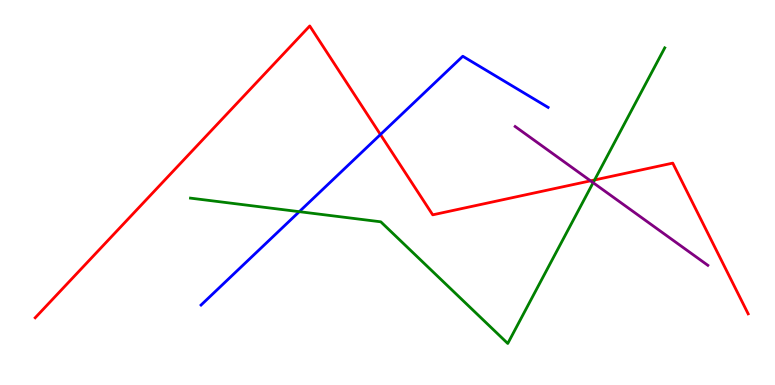[{'lines': ['blue', 'red'], 'intersections': [{'x': 4.91, 'y': 6.51}]}, {'lines': ['green', 'red'], 'intersections': [{'x': 7.67, 'y': 5.33}]}, {'lines': ['purple', 'red'], 'intersections': [{'x': 7.62, 'y': 5.3}]}, {'lines': ['blue', 'green'], 'intersections': [{'x': 3.86, 'y': 4.5}]}, {'lines': ['blue', 'purple'], 'intersections': []}, {'lines': ['green', 'purple'], 'intersections': [{'x': 7.65, 'y': 5.25}]}]